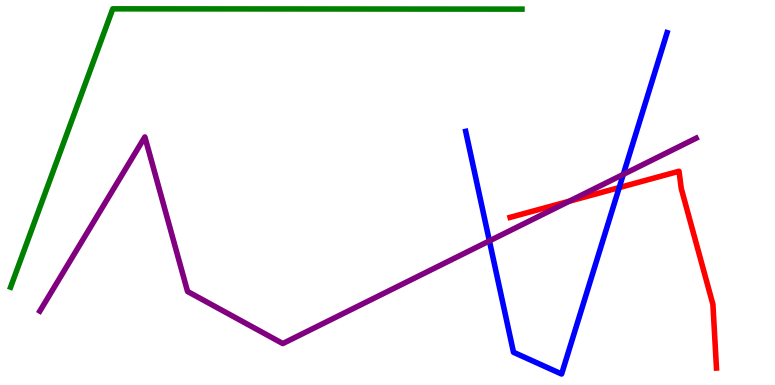[{'lines': ['blue', 'red'], 'intersections': [{'x': 7.99, 'y': 5.13}]}, {'lines': ['green', 'red'], 'intersections': []}, {'lines': ['purple', 'red'], 'intersections': [{'x': 7.35, 'y': 4.77}]}, {'lines': ['blue', 'green'], 'intersections': []}, {'lines': ['blue', 'purple'], 'intersections': [{'x': 6.31, 'y': 3.74}, {'x': 8.04, 'y': 5.47}]}, {'lines': ['green', 'purple'], 'intersections': []}]